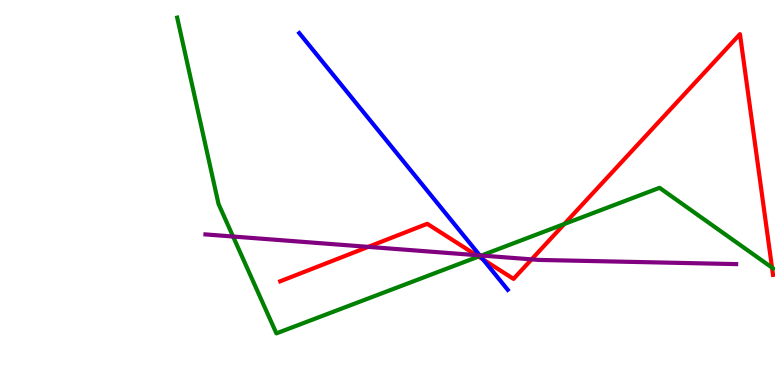[{'lines': ['blue', 'red'], 'intersections': [{'x': 6.23, 'y': 3.26}]}, {'lines': ['green', 'red'], 'intersections': [{'x': 6.17, 'y': 3.34}, {'x': 7.28, 'y': 4.18}, {'x': 9.96, 'y': 3.05}]}, {'lines': ['purple', 'red'], 'intersections': [{'x': 4.75, 'y': 3.59}, {'x': 6.15, 'y': 3.37}, {'x': 6.86, 'y': 3.26}]}, {'lines': ['blue', 'green'], 'intersections': [{'x': 6.2, 'y': 3.35}]}, {'lines': ['blue', 'purple'], 'intersections': [{'x': 6.19, 'y': 3.37}]}, {'lines': ['green', 'purple'], 'intersections': [{'x': 3.01, 'y': 3.86}, {'x': 6.21, 'y': 3.36}]}]